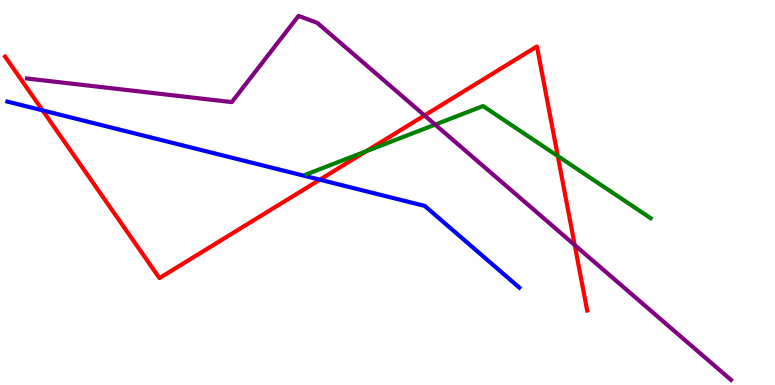[{'lines': ['blue', 'red'], 'intersections': [{'x': 0.55, 'y': 7.13}, {'x': 4.13, 'y': 5.33}]}, {'lines': ['green', 'red'], 'intersections': [{'x': 4.72, 'y': 6.07}, {'x': 7.2, 'y': 5.95}]}, {'lines': ['purple', 'red'], 'intersections': [{'x': 5.48, 'y': 7.0}, {'x': 7.42, 'y': 3.64}]}, {'lines': ['blue', 'green'], 'intersections': []}, {'lines': ['blue', 'purple'], 'intersections': []}, {'lines': ['green', 'purple'], 'intersections': [{'x': 5.61, 'y': 6.76}]}]